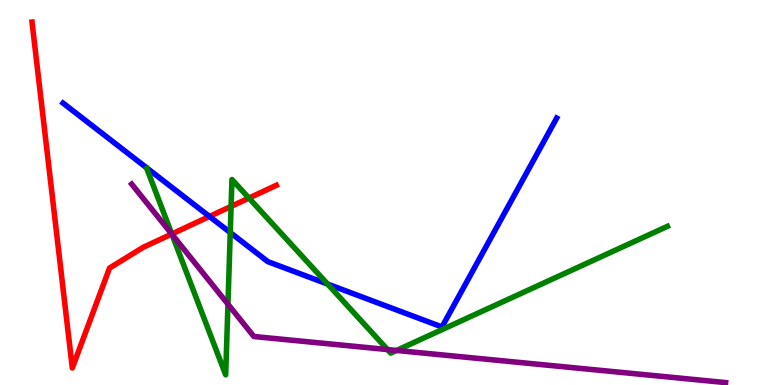[{'lines': ['blue', 'red'], 'intersections': [{'x': 2.7, 'y': 4.38}]}, {'lines': ['green', 'red'], 'intersections': [{'x': 2.22, 'y': 3.92}, {'x': 2.98, 'y': 4.64}, {'x': 3.21, 'y': 4.86}]}, {'lines': ['purple', 'red'], 'intersections': [{'x': 2.22, 'y': 3.92}]}, {'lines': ['blue', 'green'], 'intersections': [{'x': 2.97, 'y': 3.96}, {'x': 4.23, 'y': 2.62}]}, {'lines': ['blue', 'purple'], 'intersections': []}, {'lines': ['green', 'purple'], 'intersections': [{'x': 2.22, 'y': 3.92}, {'x': 2.94, 'y': 2.1}, {'x': 5.0, 'y': 0.92}, {'x': 5.12, 'y': 0.898}]}]